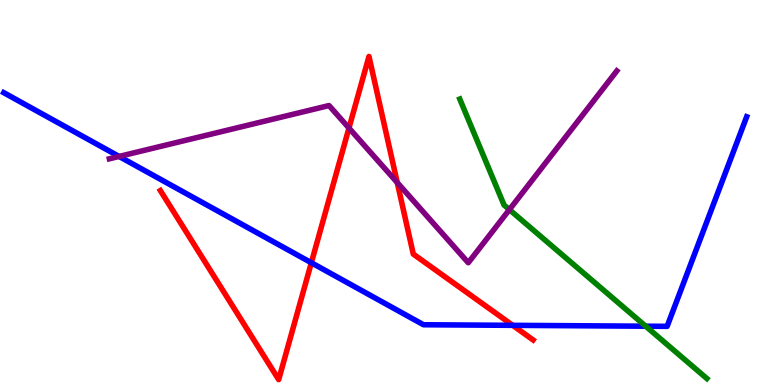[{'lines': ['blue', 'red'], 'intersections': [{'x': 4.02, 'y': 3.18}, {'x': 6.62, 'y': 1.55}]}, {'lines': ['green', 'red'], 'intersections': []}, {'lines': ['purple', 'red'], 'intersections': [{'x': 4.5, 'y': 6.67}, {'x': 5.13, 'y': 5.26}]}, {'lines': ['blue', 'green'], 'intersections': [{'x': 8.33, 'y': 1.53}]}, {'lines': ['blue', 'purple'], 'intersections': [{'x': 1.54, 'y': 5.94}]}, {'lines': ['green', 'purple'], 'intersections': [{'x': 6.57, 'y': 4.56}]}]